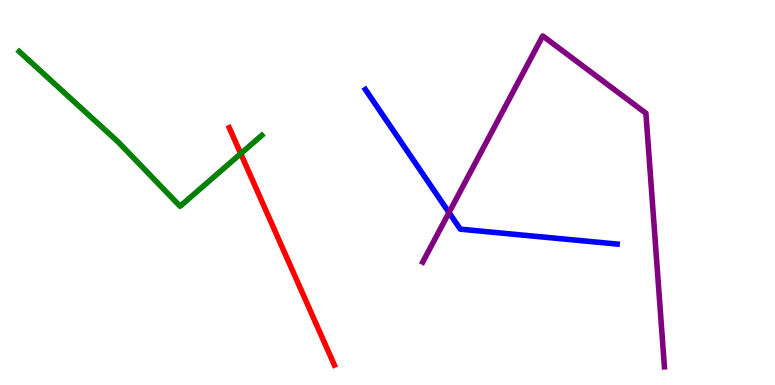[{'lines': ['blue', 'red'], 'intersections': []}, {'lines': ['green', 'red'], 'intersections': [{'x': 3.11, 'y': 6.01}]}, {'lines': ['purple', 'red'], 'intersections': []}, {'lines': ['blue', 'green'], 'intersections': []}, {'lines': ['blue', 'purple'], 'intersections': [{'x': 5.79, 'y': 4.48}]}, {'lines': ['green', 'purple'], 'intersections': []}]